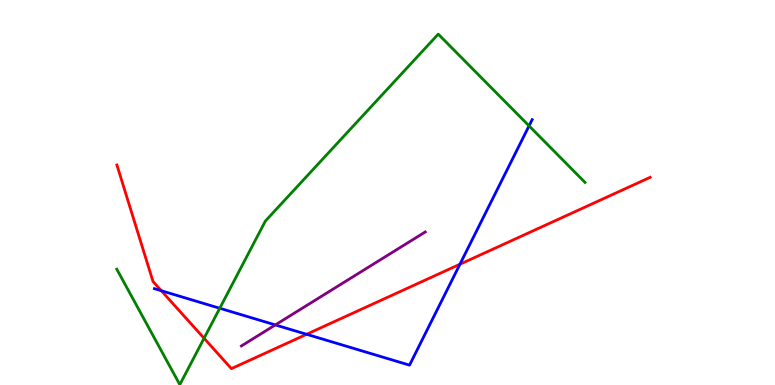[{'lines': ['blue', 'red'], 'intersections': [{'x': 2.08, 'y': 2.45}, {'x': 3.96, 'y': 1.32}, {'x': 5.93, 'y': 3.14}]}, {'lines': ['green', 'red'], 'intersections': [{'x': 2.63, 'y': 1.21}]}, {'lines': ['purple', 'red'], 'intersections': []}, {'lines': ['blue', 'green'], 'intersections': [{'x': 2.84, 'y': 1.99}, {'x': 6.83, 'y': 6.73}]}, {'lines': ['blue', 'purple'], 'intersections': [{'x': 3.55, 'y': 1.56}]}, {'lines': ['green', 'purple'], 'intersections': []}]